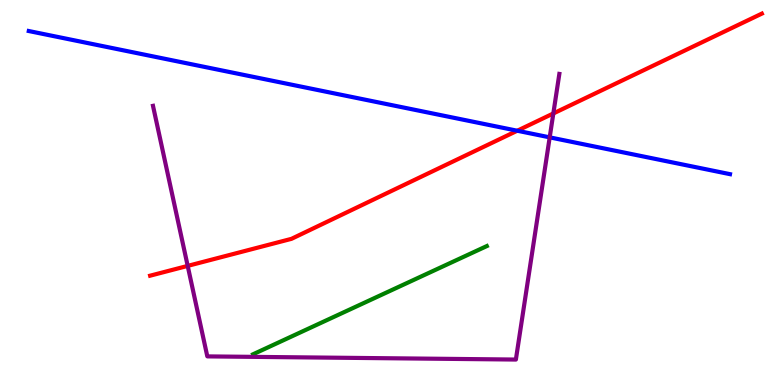[{'lines': ['blue', 'red'], 'intersections': [{'x': 6.67, 'y': 6.6}]}, {'lines': ['green', 'red'], 'intersections': []}, {'lines': ['purple', 'red'], 'intersections': [{'x': 2.42, 'y': 3.09}, {'x': 7.14, 'y': 7.05}]}, {'lines': ['blue', 'green'], 'intersections': []}, {'lines': ['blue', 'purple'], 'intersections': [{'x': 7.09, 'y': 6.43}]}, {'lines': ['green', 'purple'], 'intersections': []}]